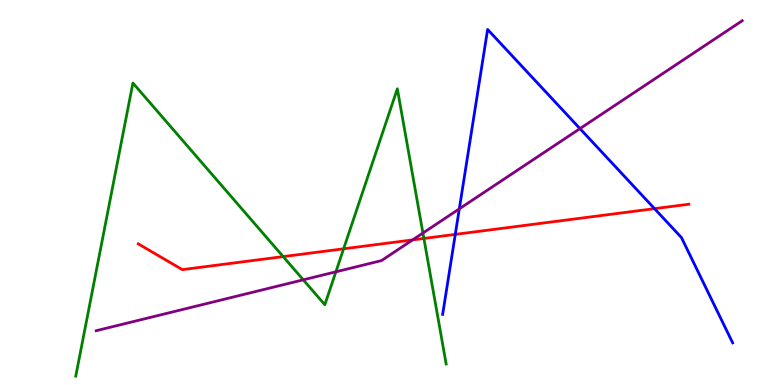[{'lines': ['blue', 'red'], 'intersections': [{'x': 5.87, 'y': 3.91}, {'x': 8.45, 'y': 4.58}]}, {'lines': ['green', 'red'], 'intersections': [{'x': 3.65, 'y': 3.33}, {'x': 4.43, 'y': 3.54}, {'x': 5.47, 'y': 3.81}]}, {'lines': ['purple', 'red'], 'intersections': [{'x': 5.32, 'y': 3.77}]}, {'lines': ['blue', 'green'], 'intersections': []}, {'lines': ['blue', 'purple'], 'intersections': [{'x': 5.93, 'y': 4.58}, {'x': 7.48, 'y': 6.66}]}, {'lines': ['green', 'purple'], 'intersections': [{'x': 3.91, 'y': 2.73}, {'x': 4.33, 'y': 2.94}, {'x': 5.46, 'y': 3.95}]}]